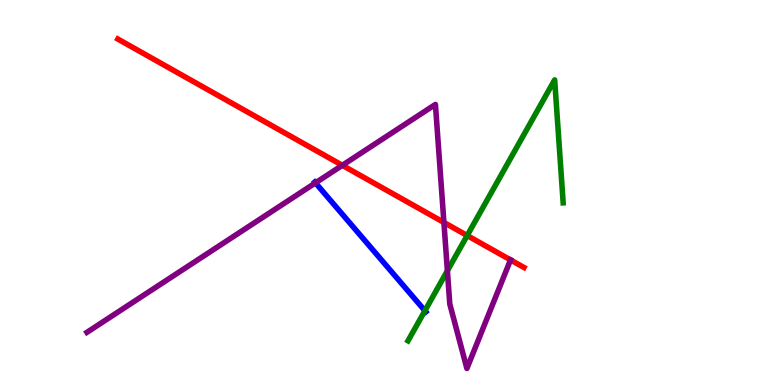[{'lines': ['blue', 'red'], 'intersections': []}, {'lines': ['green', 'red'], 'intersections': [{'x': 6.03, 'y': 3.88}]}, {'lines': ['purple', 'red'], 'intersections': [{'x': 4.42, 'y': 5.71}, {'x': 5.73, 'y': 4.22}, {'x': 6.59, 'y': 3.25}]}, {'lines': ['blue', 'green'], 'intersections': [{'x': 5.48, 'y': 1.93}]}, {'lines': ['blue', 'purple'], 'intersections': [{'x': 4.07, 'y': 5.25}]}, {'lines': ['green', 'purple'], 'intersections': [{'x': 5.77, 'y': 2.97}]}]